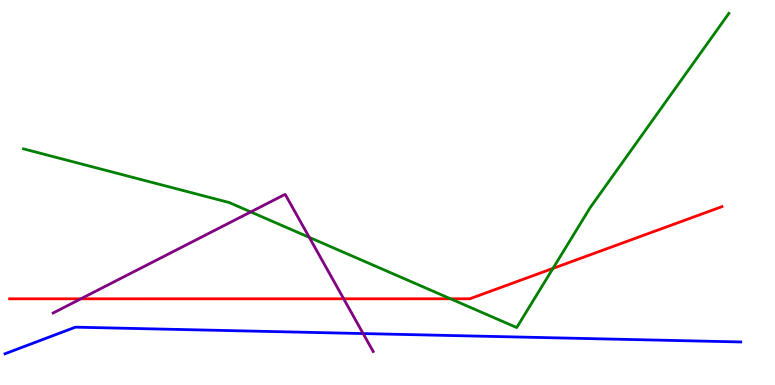[{'lines': ['blue', 'red'], 'intersections': []}, {'lines': ['green', 'red'], 'intersections': [{'x': 5.81, 'y': 2.24}, {'x': 7.13, 'y': 3.03}]}, {'lines': ['purple', 'red'], 'intersections': [{'x': 1.04, 'y': 2.24}, {'x': 4.43, 'y': 2.24}]}, {'lines': ['blue', 'green'], 'intersections': []}, {'lines': ['blue', 'purple'], 'intersections': [{'x': 4.69, 'y': 1.34}]}, {'lines': ['green', 'purple'], 'intersections': [{'x': 3.24, 'y': 4.5}, {'x': 3.99, 'y': 3.83}]}]